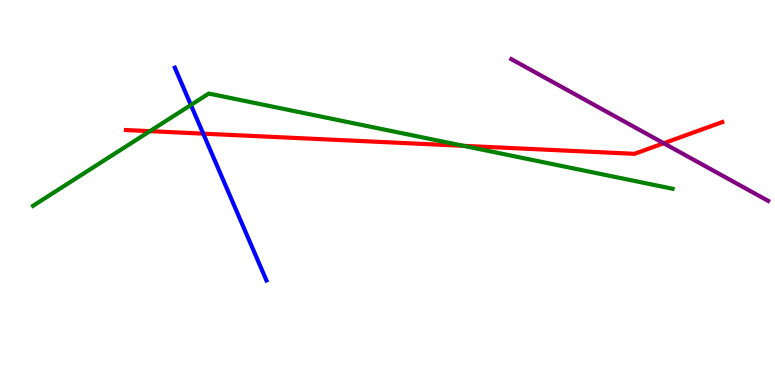[{'lines': ['blue', 'red'], 'intersections': [{'x': 2.62, 'y': 6.53}]}, {'lines': ['green', 'red'], 'intersections': [{'x': 1.93, 'y': 6.59}, {'x': 5.98, 'y': 6.21}]}, {'lines': ['purple', 'red'], 'intersections': [{'x': 8.56, 'y': 6.28}]}, {'lines': ['blue', 'green'], 'intersections': [{'x': 2.46, 'y': 7.27}]}, {'lines': ['blue', 'purple'], 'intersections': []}, {'lines': ['green', 'purple'], 'intersections': []}]